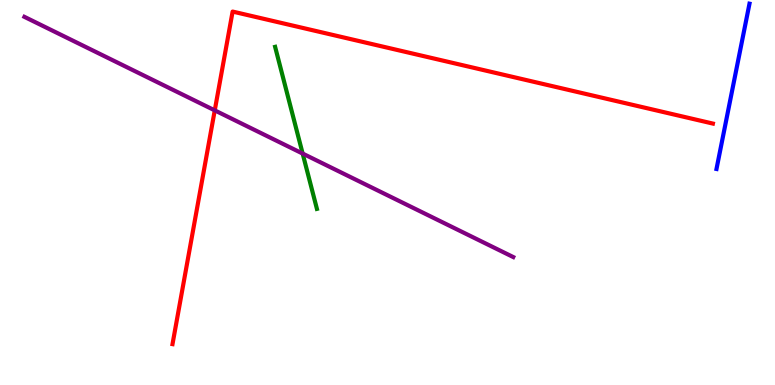[{'lines': ['blue', 'red'], 'intersections': []}, {'lines': ['green', 'red'], 'intersections': []}, {'lines': ['purple', 'red'], 'intersections': [{'x': 2.77, 'y': 7.13}]}, {'lines': ['blue', 'green'], 'intersections': []}, {'lines': ['blue', 'purple'], 'intersections': []}, {'lines': ['green', 'purple'], 'intersections': [{'x': 3.91, 'y': 6.01}]}]